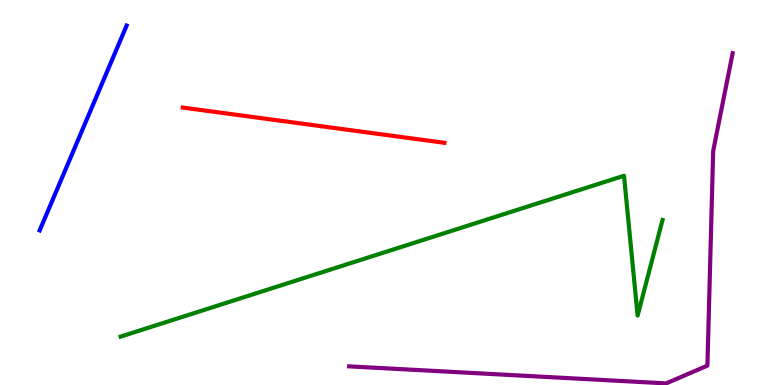[{'lines': ['blue', 'red'], 'intersections': []}, {'lines': ['green', 'red'], 'intersections': []}, {'lines': ['purple', 'red'], 'intersections': []}, {'lines': ['blue', 'green'], 'intersections': []}, {'lines': ['blue', 'purple'], 'intersections': []}, {'lines': ['green', 'purple'], 'intersections': []}]